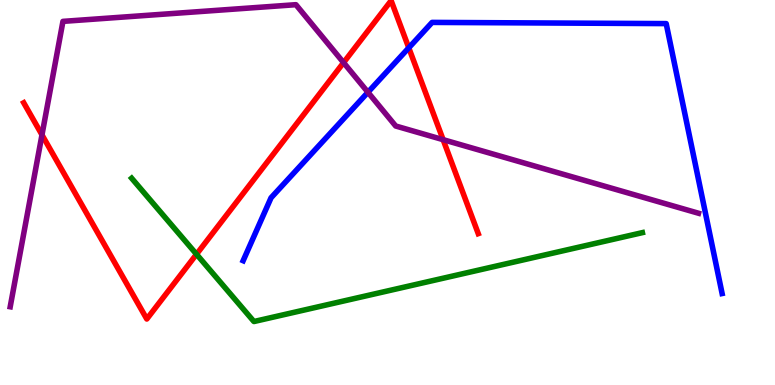[{'lines': ['blue', 'red'], 'intersections': [{'x': 5.27, 'y': 8.76}]}, {'lines': ['green', 'red'], 'intersections': [{'x': 2.54, 'y': 3.4}]}, {'lines': ['purple', 'red'], 'intersections': [{'x': 0.542, 'y': 6.5}, {'x': 4.43, 'y': 8.37}, {'x': 5.72, 'y': 6.37}]}, {'lines': ['blue', 'green'], 'intersections': []}, {'lines': ['blue', 'purple'], 'intersections': [{'x': 4.75, 'y': 7.6}]}, {'lines': ['green', 'purple'], 'intersections': []}]